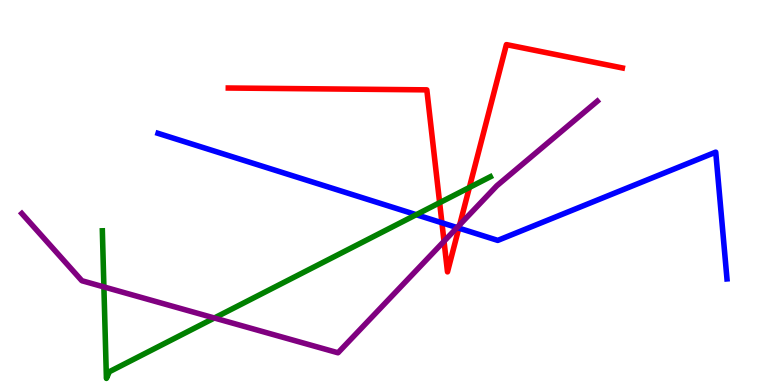[{'lines': ['blue', 'red'], 'intersections': [{'x': 5.7, 'y': 4.21}, {'x': 5.92, 'y': 4.07}]}, {'lines': ['green', 'red'], 'intersections': [{'x': 5.67, 'y': 4.73}, {'x': 6.06, 'y': 5.13}]}, {'lines': ['purple', 'red'], 'intersections': [{'x': 5.73, 'y': 3.73}, {'x': 5.93, 'y': 4.16}]}, {'lines': ['blue', 'green'], 'intersections': [{'x': 5.37, 'y': 4.42}]}, {'lines': ['blue', 'purple'], 'intersections': [{'x': 5.9, 'y': 4.09}]}, {'lines': ['green', 'purple'], 'intersections': [{'x': 1.34, 'y': 2.55}, {'x': 2.77, 'y': 1.74}]}]